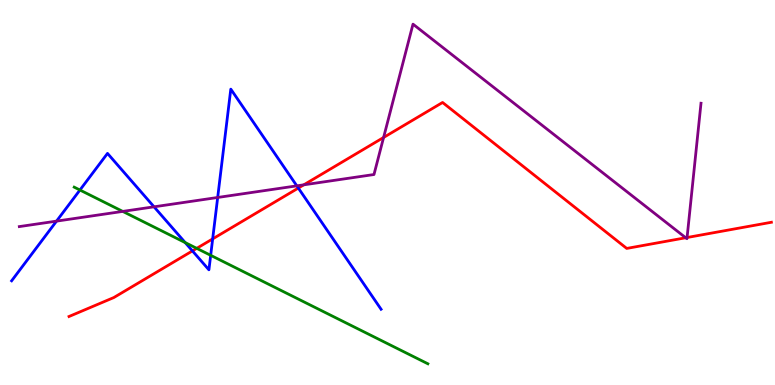[{'lines': ['blue', 'red'], 'intersections': [{'x': 2.48, 'y': 3.48}, {'x': 2.74, 'y': 3.8}, {'x': 3.85, 'y': 5.12}]}, {'lines': ['green', 'red'], 'intersections': [{'x': 2.54, 'y': 3.55}]}, {'lines': ['purple', 'red'], 'intersections': [{'x': 3.92, 'y': 5.2}, {'x': 4.95, 'y': 6.43}, {'x': 8.85, 'y': 3.82}, {'x': 8.87, 'y': 3.83}]}, {'lines': ['blue', 'green'], 'intersections': [{'x': 1.03, 'y': 5.06}, {'x': 2.39, 'y': 3.7}, {'x': 2.72, 'y': 3.37}]}, {'lines': ['blue', 'purple'], 'intersections': [{'x': 0.729, 'y': 4.26}, {'x': 1.99, 'y': 4.63}, {'x': 2.81, 'y': 4.87}, {'x': 3.83, 'y': 5.17}]}, {'lines': ['green', 'purple'], 'intersections': [{'x': 1.58, 'y': 4.51}]}]